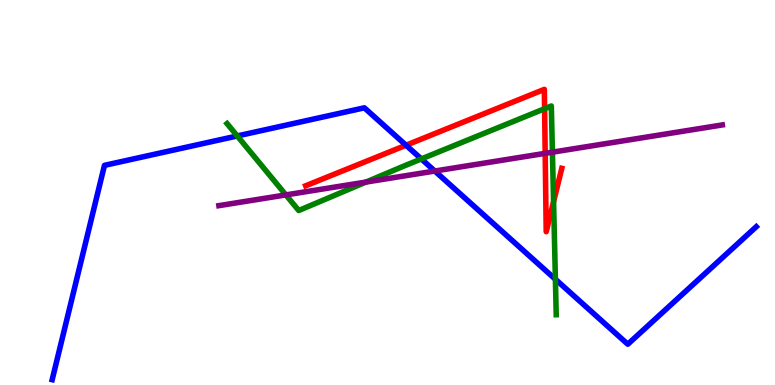[{'lines': ['blue', 'red'], 'intersections': [{'x': 5.24, 'y': 6.23}]}, {'lines': ['green', 'red'], 'intersections': [{'x': 7.03, 'y': 7.18}, {'x': 7.14, 'y': 4.76}]}, {'lines': ['purple', 'red'], 'intersections': [{'x': 7.03, 'y': 6.02}]}, {'lines': ['blue', 'green'], 'intersections': [{'x': 3.06, 'y': 6.47}, {'x': 5.44, 'y': 5.87}, {'x': 7.17, 'y': 2.75}]}, {'lines': ['blue', 'purple'], 'intersections': [{'x': 5.61, 'y': 5.56}]}, {'lines': ['green', 'purple'], 'intersections': [{'x': 3.69, 'y': 4.94}, {'x': 4.72, 'y': 5.27}, {'x': 7.13, 'y': 6.05}]}]